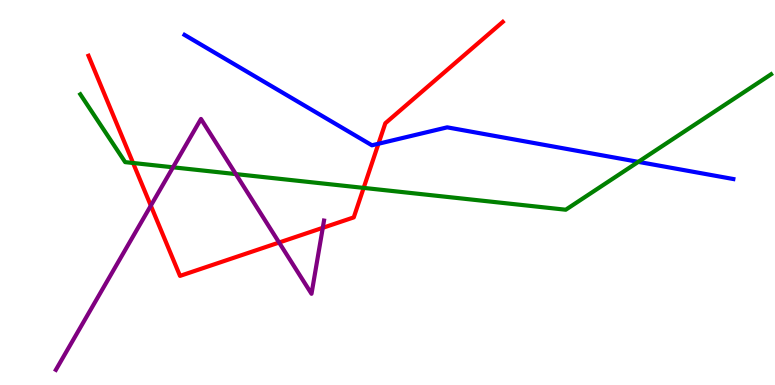[{'lines': ['blue', 'red'], 'intersections': [{'x': 4.88, 'y': 6.27}]}, {'lines': ['green', 'red'], 'intersections': [{'x': 1.72, 'y': 5.77}, {'x': 4.69, 'y': 5.12}]}, {'lines': ['purple', 'red'], 'intersections': [{'x': 1.95, 'y': 4.66}, {'x': 3.6, 'y': 3.7}, {'x': 4.16, 'y': 4.08}]}, {'lines': ['blue', 'green'], 'intersections': [{'x': 8.24, 'y': 5.8}]}, {'lines': ['blue', 'purple'], 'intersections': []}, {'lines': ['green', 'purple'], 'intersections': [{'x': 2.23, 'y': 5.65}, {'x': 3.04, 'y': 5.48}]}]